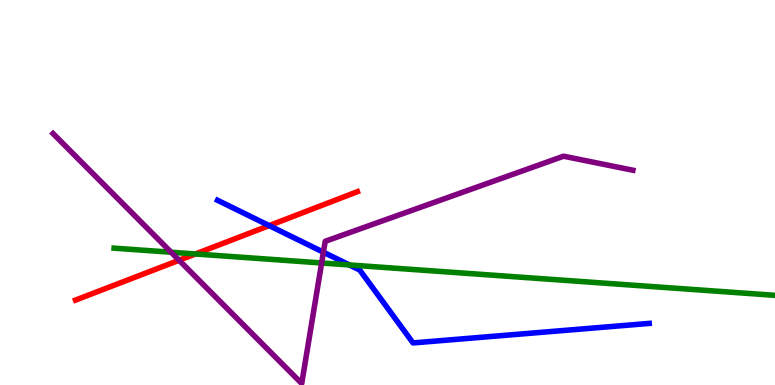[{'lines': ['blue', 'red'], 'intersections': [{'x': 3.47, 'y': 4.14}]}, {'lines': ['green', 'red'], 'intersections': [{'x': 2.52, 'y': 3.4}]}, {'lines': ['purple', 'red'], 'intersections': [{'x': 2.31, 'y': 3.24}]}, {'lines': ['blue', 'green'], 'intersections': [{'x': 4.51, 'y': 3.12}]}, {'lines': ['blue', 'purple'], 'intersections': [{'x': 4.17, 'y': 3.45}]}, {'lines': ['green', 'purple'], 'intersections': [{'x': 2.21, 'y': 3.45}, {'x': 4.15, 'y': 3.17}]}]